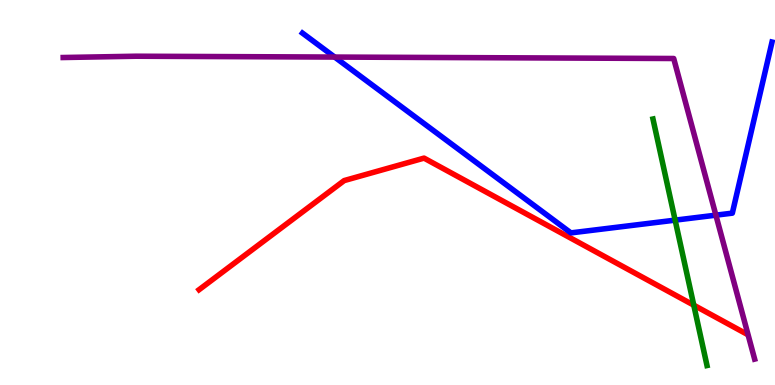[{'lines': ['blue', 'red'], 'intersections': []}, {'lines': ['green', 'red'], 'intersections': [{'x': 8.95, 'y': 2.07}]}, {'lines': ['purple', 'red'], 'intersections': []}, {'lines': ['blue', 'green'], 'intersections': [{'x': 8.71, 'y': 4.28}]}, {'lines': ['blue', 'purple'], 'intersections': [{'x': 4.32, 'y': 8.52}, {'x': 9.24, 'y': 4.41}]}, {'lines': ['green', 'purple'], 'intersections': []}]